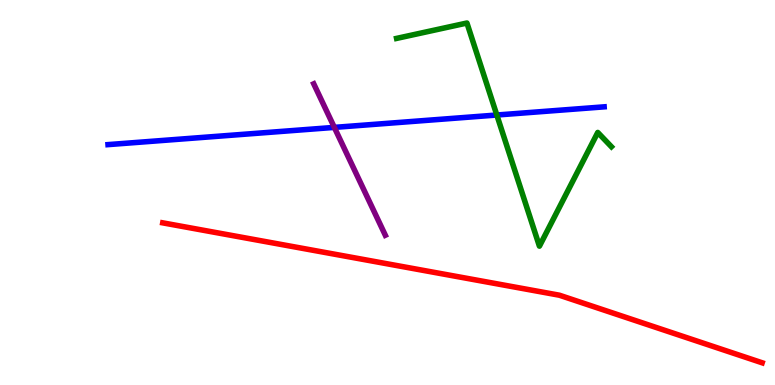[{'lines': ['blue', 'red'], 'intersections': []}, {'lines': ['green', 'red'], 'intersections': []}, {'lines': ['purple', 'red'], 'intersections': []}, {'lines': ['blue', 'green'], 'intersections': [{'x': 6.41, 'y': 7.01}]}, {'lines': ['blue', 'purple'], 'intersections': [{'x': 4.31, 'y': 6.69}]}, {'lines': ['green', 'purple'], 'intersections': []}]